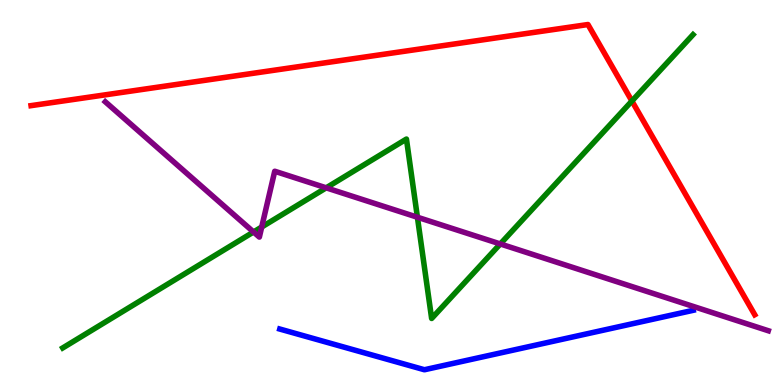[{'lines': ['blue', 'red'], 'intersections': []}, {'lines': ['green', 'red'], 'intersections': [{'x': 8.15, 'y': 7.38}]}, {'lines': ['purple', 'red'], 'intersections': []}, {'lines': ['blue', 'green'], 'intersections': []}, {'lines': ['blue', 'purple'], 'intersections': []}, {'lines': ['green', 'purple'], 'intersections': [{'x': 3.27, 'y': 3.97}, {'x': 3.38, 'y': 4.1}, {'x': 4.21, 'y': 5.12}, {'x': 5.39, 'y': 4.36}, {'x': 6.46, 'y': 3.66}]}]